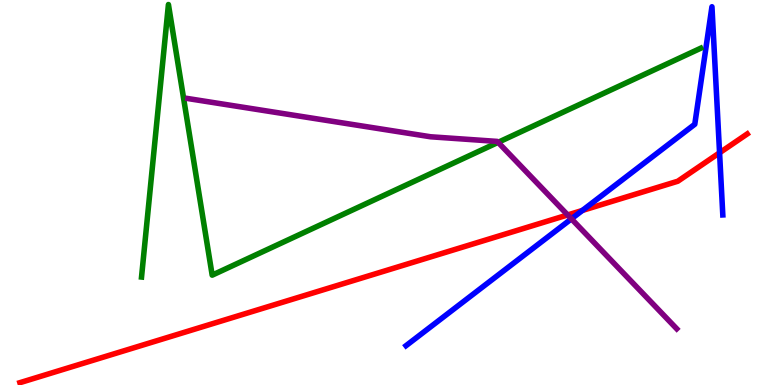[{'lines': ['blue', 'red'], 'intersections': [{'x': 7.51, 'y': 4.53}, {'x': 9.28, 'y': 6.03}]}, {'lines': ['green', 'red'], 'intersections': []}, {'lines': ['purple', 'red'], 'intersections': [{'x': 7.32, 'y': 4.42}]}, {'lines': ['blue', 'green'], 'intersections': []}, {'lines': ['blue', 'purple'], 'intersections': [{'x': 7.37, 'y': 4.32}]}, {'lines': ['green', 'purple'], 'intersections': [{'x': 6.43, 'y': 6.3}]}]